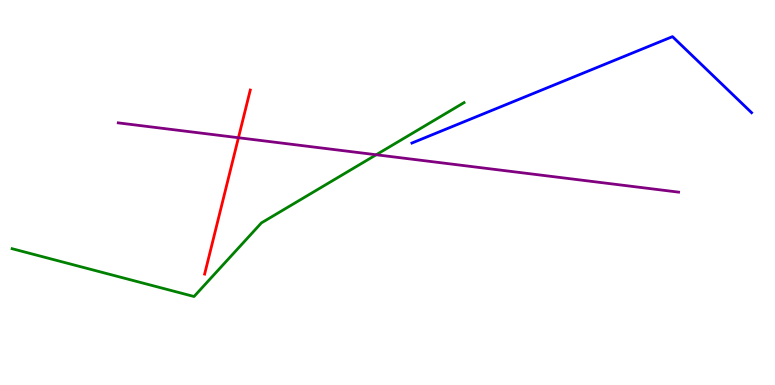[{'lines': ['blue', 'red'], 'intersections': []}, {'lines': ['green', 'red'], 'intersections': []}, {'lines': ['purple', 'red'], 'intersections': [{'x': 3.08, 'y': 6.42}]}, {'lines': ['blue', 'green'], 'intersections': []}, {'lines': ['blue', 'purple'], 'intersections': []}, {'lines': ['green', 'purple'], 'intersections': [{'x': 4.85, 'y': 5.98}]}]